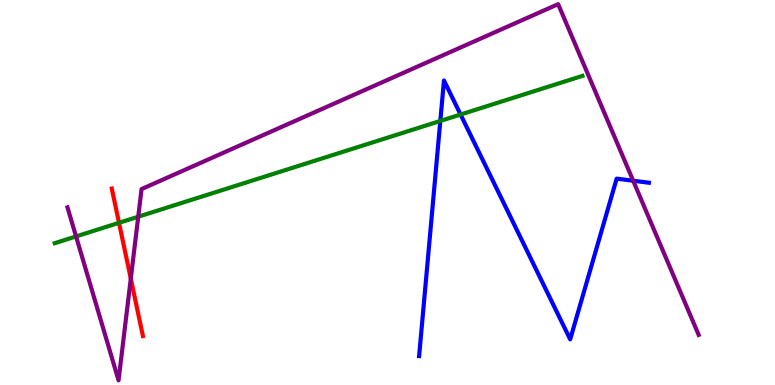[{'lines': ['blue', 'red'], 'intersections': []}, {'lines': ['green', 'red'], 'intersections': [{'x': 1.54, 'y': 4.21}]}, {'lines': ['purple', 'red'], 'intersections': [{'x': 1.69, 'y': 2.76}]}, {'lines': ['blue', 'green'], 'intersections': [{'x': 5.68, 'y': 6.86}, {'x': 5.94, 'y': 7.03}]}, {'lines': ['blue', 'purple'], 'intersections': [{'x': 8.17, 'y': 5.31}]}, {'lines': ['green', 'purple'], 'intersections': [{'x': 0.981, 'y': 3.86}, {'x': 1.78, 'y': 4.37}]}]